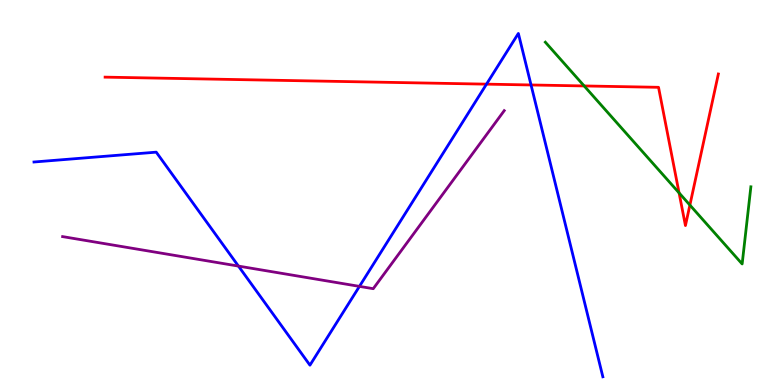[{'lines': ['blue', 'red'], 'intersections': [{'x': 6.28, 'y': 7.81}, {'x': 6.85, 'y': 7.79}]}, {'lines': ['green', 'red'], 'intersections': [{'x': 7.54, 'y': 7.77}, {'x': 8.76, 'y': 4.99}, {'x': 8.9, 'y': 4.67}]}, {'lines': ['purple', 'red'], 'intersections': []}, {'lines': ['blue', 'green'], 'intersections': []}, {'lines': ['blue', 'purple'], 'intersections': [{'x': 3.08, 'y': 3.09}, {'x': 4.64, 'y': 2.56}]}, {'lines': ['green', 'purple'], 'intersections': []}]